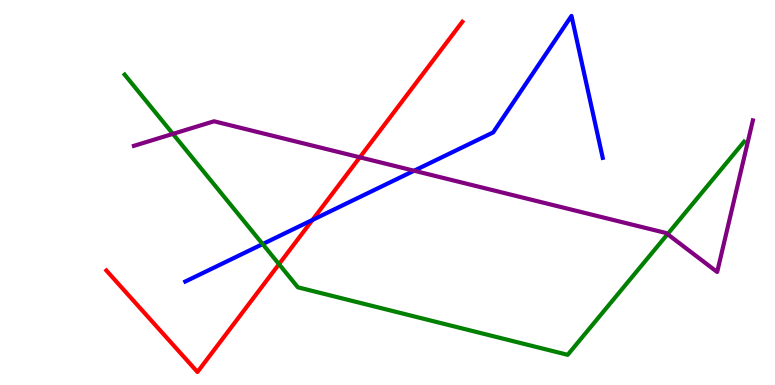[{'lines': ['blue', 'red'], 'intersections': [{'x': 4.03, 'y': 4.29}]}, {'lines': ['green', 'red'], 'intersections': [{'x': 3.6, 'y': 3.14}]}, {'lines': ['purple', 'red'], 'intersections': [{'x': 4.64, 'y': 5.91}]}, {'lines': ['blue', 'green'], 'intersections': [{'x': 3.39, 'y': 3.66}]}, {'lines': ['blue', 'purple'], 'intersections': [{'x': 5.34, 'y': 5.57}]}, {'lines': ['green', 'purple'], 'intersections': [{'x': 2.23, 'y': 6.52}, {'x': 8.61, 'y': 3.92}]}]